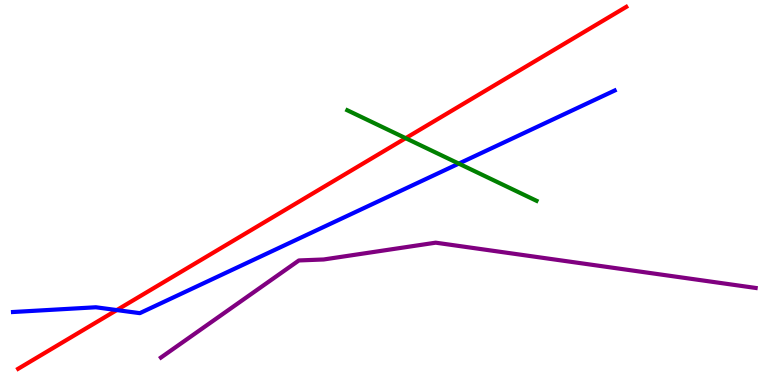[{'lines': ['blue', 'red'], 'intersections': [{'x': 1.51, 'y': 1.95}]}, {'lines': ['green', 'red'], 'intersections': [{'x': 5.23, 'y': 6.41}]}, {'lines': ['purple', 'red'], 'intersections': []}, {'lines': ['blue', 'green'], 'intersections': [{'x': 5.92, 'y': 5.75}]}, {'lines': ['blue', 'purple'], 'intersections': []}, {'lines': ['green', 'purple'], 'intersections': []}]